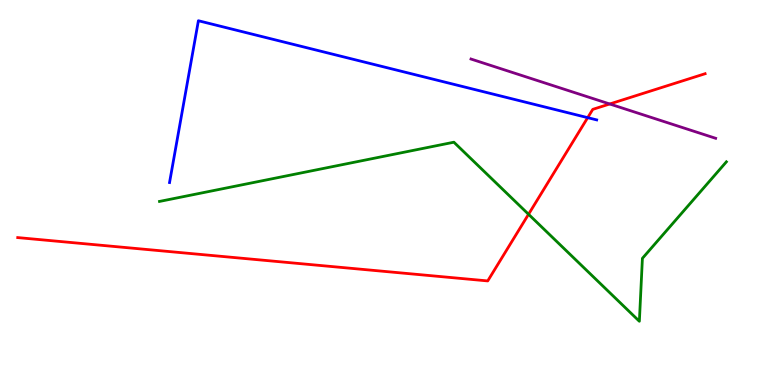[{'lines': ['blue', 'red'], 'intersections': [{'x': 7.58, 'y': 6.94}]}, {'lines': ['green', 'red'], 'intersections': [{'x': 6.82, 'y': 4.43}]}, {'lines': ['purple', 'red'], 'intersections': [{'x': 7.87, 'y': 7.3}]}, {'lines': ['blue', 'green'], 'intersections': []}, {'lines': ['blue', 'purple'], 'intersections': []}, {'lines': ['green', 'purple'], 'intersections': []}]